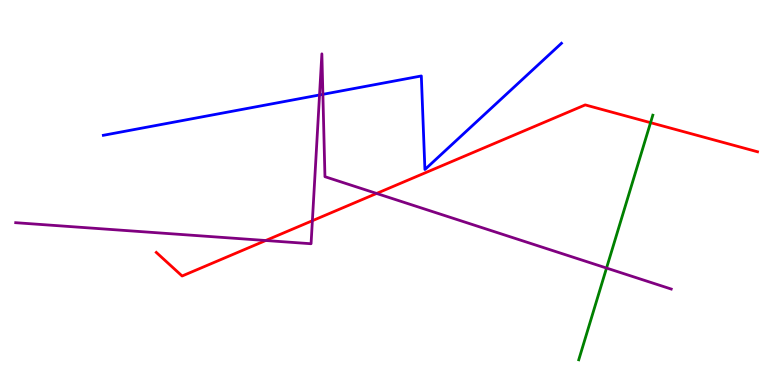[{'lines': ['blue', 'red'], 'intersections': []}, {'lines': ['green', 'red'], 'intersections': [{'x': 8.39, 'y': 6.81}]}, {'lines': ['purple', 'red'], 'intersections': [{'x': 3.43, 'y': 3.75}, {'x': 4.03, 'y': 4.27}, {'x': 4.86, 'y': 4.98}]}, {'lines': ['blue', 'green'], 'intersections': []}, {'lines': ['blue', 'purple'], 'intersections': [{'x': 4.12, 'y': 7.53}, {'x': 4.17, 'y': 7.55}]}, {'lines': ['green', 'purple'], 'intersections': [{'x': 7.83, 'y': 3.04}]}]